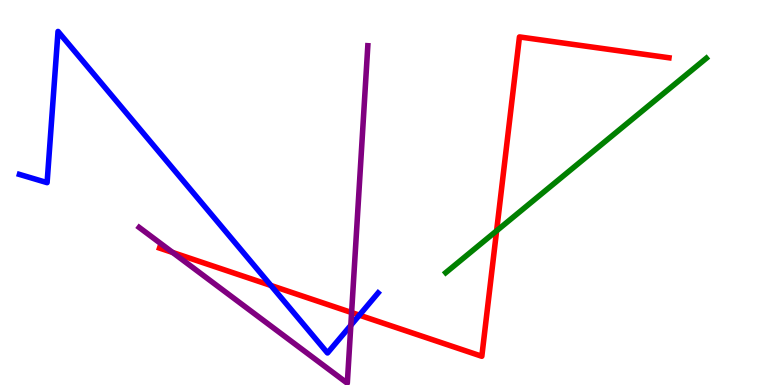[{'lines': ['blue', 'red'], 'intersections': [{'x': 3.5, 'y': 2.59}, {'x': 4.64, 'y': 1.81}]}, {'lines': ['green', 'red'], 'intersections': [{'x': 6.41, 'y': 4.0}]}, {'lines': ['purple', 'red'], 'intersections': [{'x': 2.23, 'y': 3.44}, {'x': 4.54, 'y': 1.88}]}, {'lines': ['blue', 'green'], 'intersections': []}, {'lines': ['blue', 'purple'], 'intersections': [{'x': 4.53, 'y': 1.55}]}, {'lines': ['green', 'purple'], 'intersections': []}]